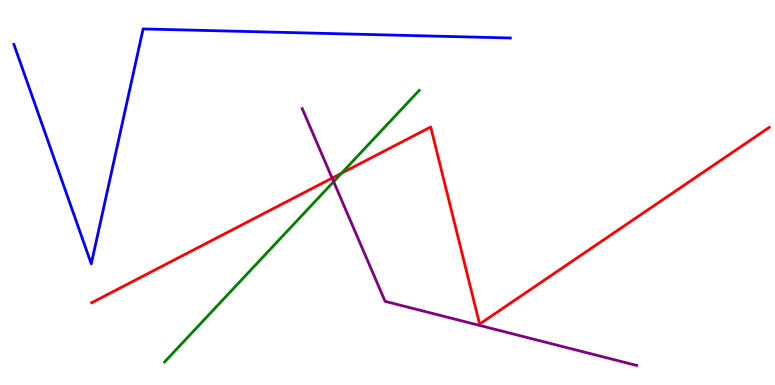[{'lines': ['blue', 'red'], 'intersections': []}, {'lines': ['green', 'red'], 'intersections': [{'x': 4.41, 'y': 5.5}]}, {'lines': ['purple', 'red'], 'intersections': [{'x': 4.29, 'y': 5.37}]}, {'lines': ['blue', 'green'], 'intersections': []}, {'lines': ['blue', 'purple'], 'intersections': []}, {'lines': ['green', 'purple'], 'intersections': [{'x': 4.3, 'y': 5.28}]}]